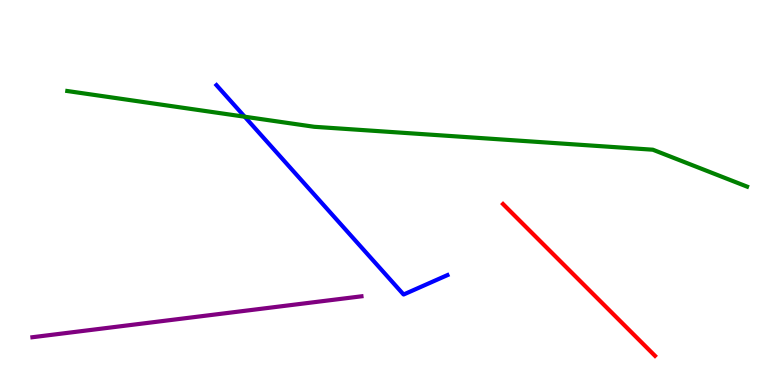[{'lines': ['blue', 'red'], 'intersections': []}, {'lines': ['green', 'red'], 'intersections': []}, {'lines': ['purple', 'red'], 'intersections': []}, {'lines': ['blue', 'green'], 'intersections': [{'x': 3.16, 'y': 6.97}]}, {'lines': ['blue', 'purple'], 'intersections': []}, {'lines': ['green', 'purple'], 'intersections': []}]